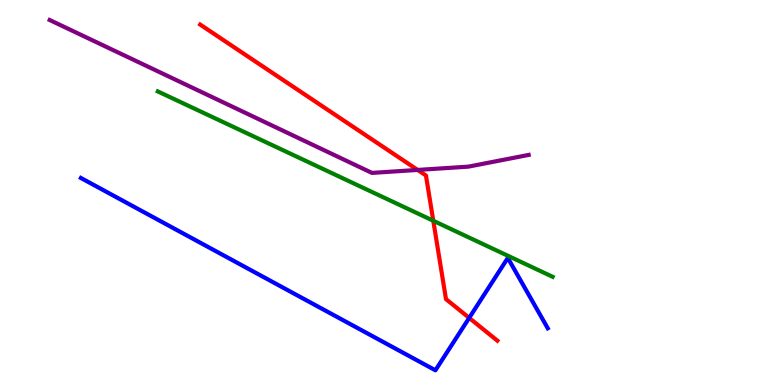[{'lines': ['blue', 'red'], 'intersections': [{'x': 6.05, 'y': 1.74}]}, {'lines': ['green', 'red'], 'intersections': [{'x': 5.59, 'y': 4.27}]}, {'lines': ['purple', 'red'], 'intersections': [{'x': 5.39, 'y': 5.59}]}, {'lines': ['blue', 'green'], 'intersections': []}, {'lines': ['blue', 'purple'], 'intersections': []}, {'lines': ['green', 'purple'], 'intersections': []}]